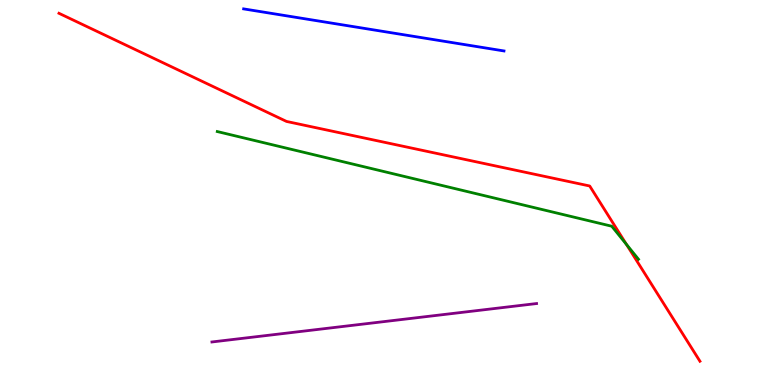[{'lines': ['blue', 'red'], 'intersections': []}, {'lines': ['green', 'red'], 'intersections': [{'x': 8.08, 'y': 3.65}]}, {'lines': ['purple', 'red'], 'intersections': []}, {'lines': ['blue', 'green'], 'intersections': []}, {'lines': ['blue', 'purple'], 'intersections': []}, {'lines': ['green', 'purple'], 'intersections': []}]